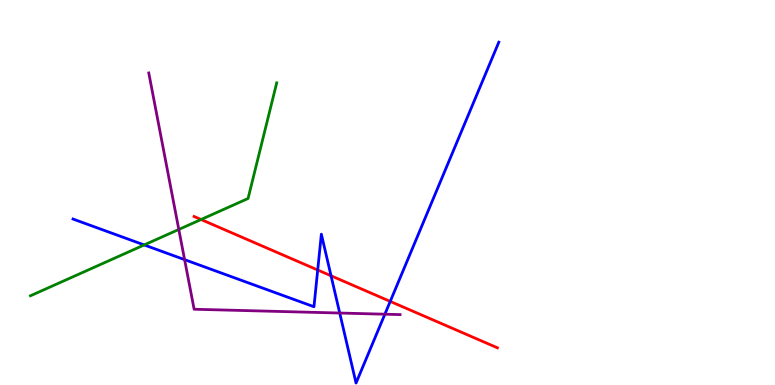[{'lines': ['blue', 'red'], 'intersections': [{'x': 4.1, 'y': 2.99}, {'x': 4.27, 'y': 2.84}, {'x': 5.04, 'y': 2.17}]}, {'lines': ['green', 'red'], 'intersections': [{'x': 2.59, 'y': 4.3}]}, {'lines': ['purple', 'red'], 'intersections': []}, {'lines': ['blue', 'green'], 'intersections': [{'x': 1.86, 'y': 3.64}]}, {'lines': ['blue', 'purple'], 'intersections': [{'x': 2.38, 'y': 3.26}, {'x': 4.38, 'y': 1.87}, {'x': 4.97, 'y': 1.84}]}, {'lines': ['green', 'purple'], 'intersections': [{'x': 2.31, 'y': 4.04}]}]